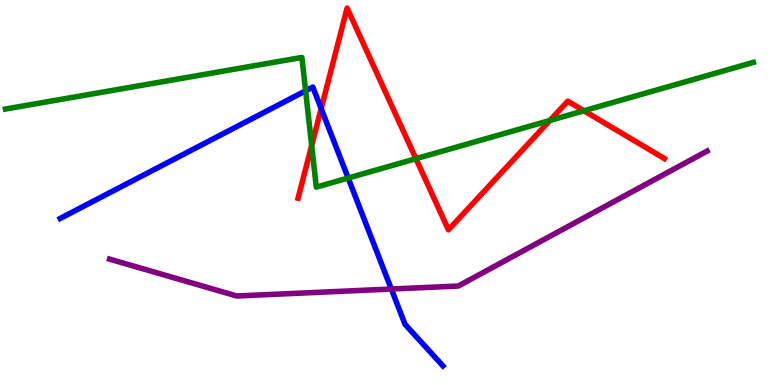[{'lines': ['blue', 'red'], 'intersections': [{'x': 4.14, 'y': 7.18}]}, {'lines': ['green', 'red'], 'intersections': [{'x': 4.02, 'y': 6.22}, {'x': 5.37, 'y': 5.88}, {'x': 7.1, 'y': 6.87}, {'x': 7.53, 'y': 7.12}]}, {'lines': ['purple', 'red'], 'intersections': []}, {'lines': ['blue', 'green'], 'intersections': [{'x': 3.94, 'y': 7.64}, {'x': 4.49, 'y': 5.38}]}, {'lines': ['blue', 'purple'], 'intersections': [{'x': 5.05, 'y': 2.49}]}, {'lines': ['green', 'purple'], 'intersections': []}]